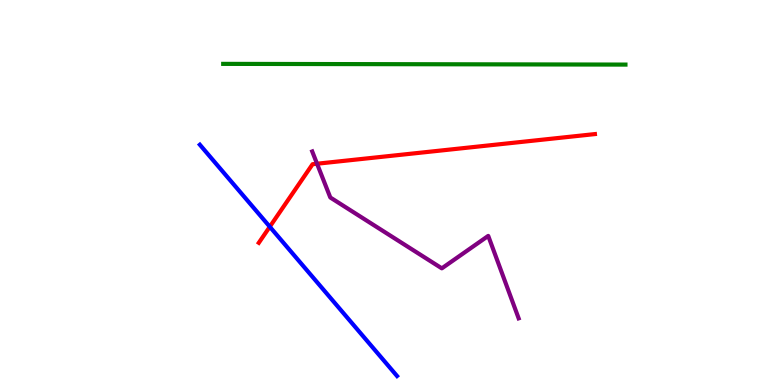[{'lines': ['blue', 'red'], 'intersections': [{'x': 3.48, 'y': 4.11}]}, {'lines': ['green', 'red'], 'intersections': []}, {'lines': ['purple', 'red'], 'intersections': [{'x': 4.09, 'y': 5.75}]}, {'lines': ['blue', 'green'], 'intersections': []}, {'lines': ['blue', 'purple'], 'intersections': []}, {'lines': ['green', 'purple'], 'intersections': []}]